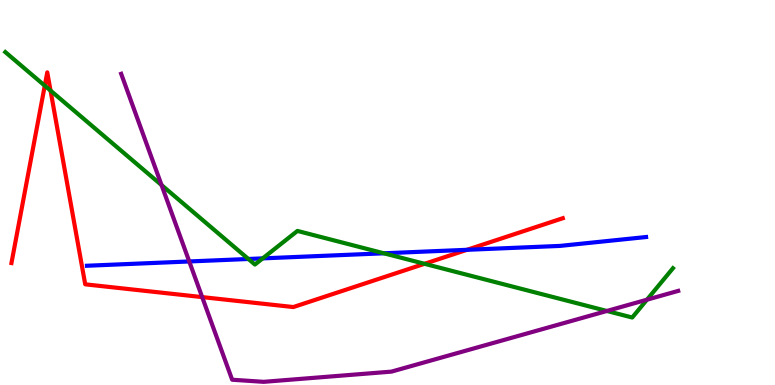[{'lines': ['blue', 'red'], 'intersections': [{'x': 6.03, 'y': 3.51}]}, {'lines': ['green', 'red'], 'intersections': [{'x': 0.578, 'y': 7.77}, {'x': 0.652, 'y': 7.65}, {'x': 5.48, 'y': 3.15}]}, {'lines': ['purple', 'red'], 'intersections': [{'x': 2.61, 'y': 2.28}]}, {'lines': ['blue', 'green'], 'intersections': [{'x': 3.2, 'y': 3.27}, {'x': 3.39, 'y': 3.29}, {'x': 4.95, 'y': 3.42}]}, {'lines': ['blue', 'purple'], 'intersections': [{'x': 2.44, 'y': 3.21}]}, {'lines': ['green', 'purple'], 'intersections': [{'x': 2.08, 'y': 5.19}, {'x': 7.83, 'y': 1.92}, {'x': 8.35, 'y': 2.22}]}]